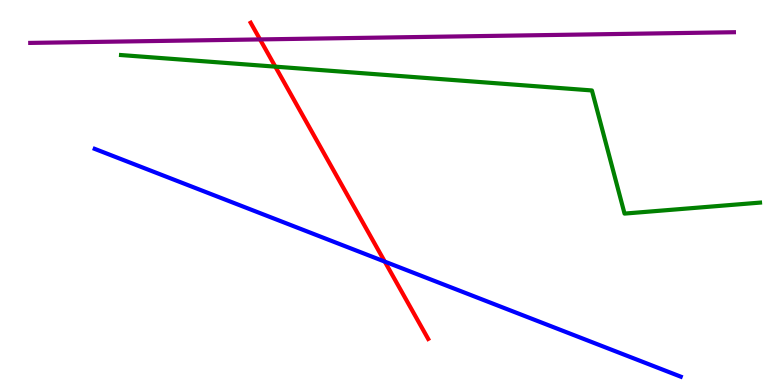[{'lines': ['blue', 'red'], 'intersections': [{'x': 4.96, 'y': 3.2}]}, {'lines': ['green', 'red'], 'intersections': [{'x': 3.55, 'y': 8.27}]}, {'lines': ['purple', 'red'], 'intersections': [{'x': 3.36, 'y': 8.98}]}, {'lines': ['blue', 'green'], 'intersections': []}, {'lines': ['blue', 'purple'], 'intersections': []}, {'lines': ['green', 'purple'], 'intersections': []}]